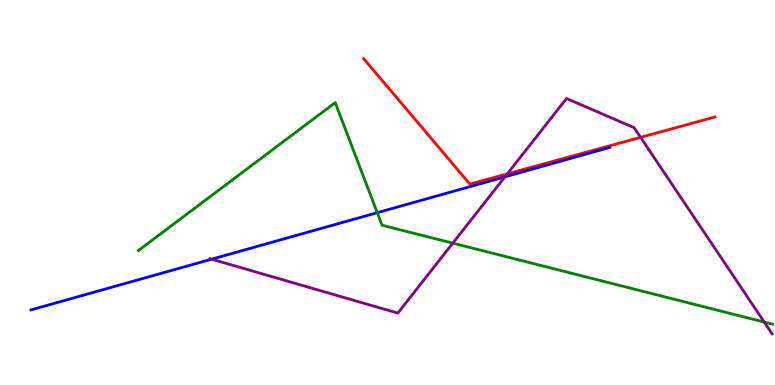[{'lines': ['blue', 'red'], 'intersections': []}, {'lines': ['green', 'red'], 'intersections': []}, {'lines': ['purple', 'red'], 'intersections': [{'x': 6.55, 'y': 5.48}, {'x': 8.27, 'y': 6.43}]}, {'lines': ['blue', 'green'], 'intersections': [{'x': 4.87, 'y': 4.48}]}, {'lines': ['blue', 'purple'], 'intersections': [{'x': 2.73, 'y': 3.27}, {'x': 6.52, 'y': 5.41}]}, {'lines': ['green', 'purple'], 'intersections': [{'x': 5.84, 'y': 3.68}, {'x': 9.86, 'y': 1.63}]}]